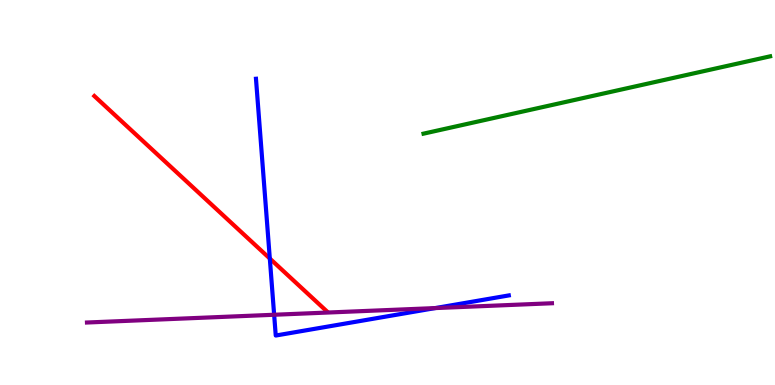[{'lines': ['blue', 'red'], 'intersections': [{'x': 3.48, 'y': 3.28}]}, {'lines': ['green', 'red'], 'intersections': []}, {'lines': ['purple', 'red'], 'intersections': []}, {'lines': ['blue', 'green'], 'intersections': []}, {'lines': ['blue', 'purple'], 'intersections': [{'x': 3.54, 'y': 1.82}, {'x': 5.62, 'y': 2.0}]}, {'lines': ['green', 'purple'], 'intersections': []}]